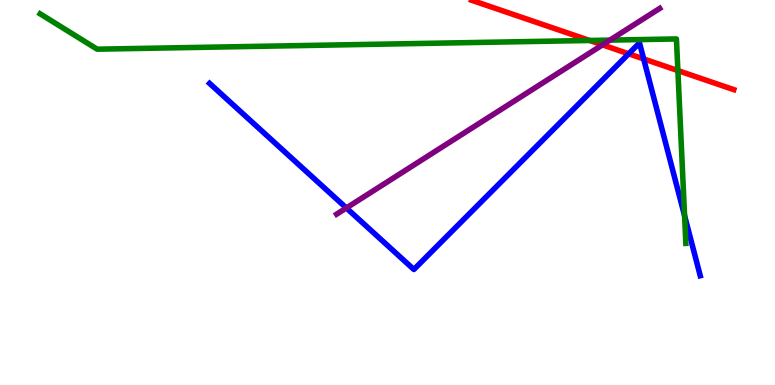[{'lines': ['blue', 'red'], 'intersections': [{'x': 8.11, 'y': 8.6}, {'x': 8.31, 'y': 8.47}]}, {'lines': ['green', 'red'], 'intersections': [{'x': 7.61, 'y': 8.95}, {'x': 8.75, 'y': 8.17}]}, {'lines': ['purple', 'red'], 'intersections': [{'x': 7.77, 'y': 8.83}]}, {'lines': ['blue', 'green'], 'intersections': [{'x': 8.83, 'y': 4.4}]}, {'lines': ['blue', 'purple'], 'intersections': [{'x': 4.47, 'y': 4.6}]}, {'lines': ['green', 'purple'], 'intersections': [{'x': 7.87, 'y': 8.96}]}]